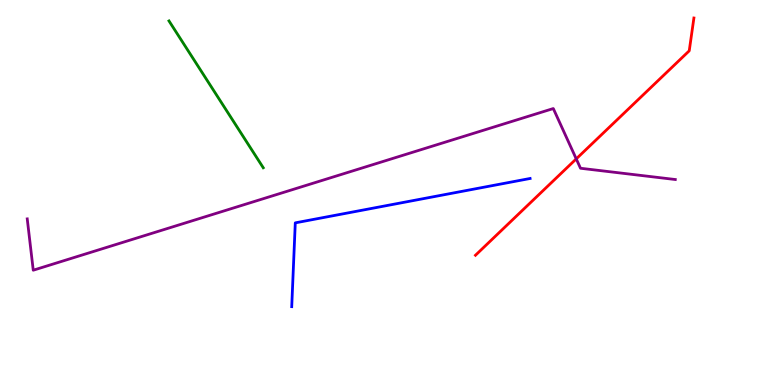[{'lines': ['blue', 'red'], 'intersections': []}, {'lines': ['green', 'red'], 'intersections': []}, {'lines': ['purple', 'red'], 'intersections': [{'x': 7.44, 'y': 5.87}]}, {'lines': ['blue', 'green'], 'intersections': []}, {'lines': ['blue', 'purple'], 'intersections': []}, {'lines': ['green', 'purple'], 'intersections': []}]